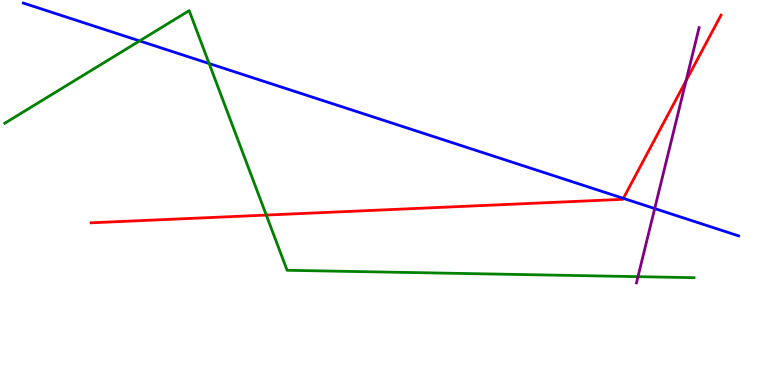[{'lines': ['blue', 'red'], 'intersections': [{'x': 8.04, 'y': 4.85}]}, {'lines': ['green', 'red'], 'intersections': [{'x': 3.44, 'y': 4.41}]}, {'lines': ['purple', 'red'], 'intersections': [{'x': 8.85, 'y': 7.9}]}, {'lines': ['blue', 'green'], 'intersections': [{'x': 1.8, 'y': 8.94}, {'x': 2.7, 'y': 8.35}]}, {'lines': ['blue', 'purple'], 'intersections': [{'x': 8.45, 'y': 4.58}]}, {'lines': ['green', 'purple'], 'intersections': [{'x': 8.23, 'y': 2.81}]}]